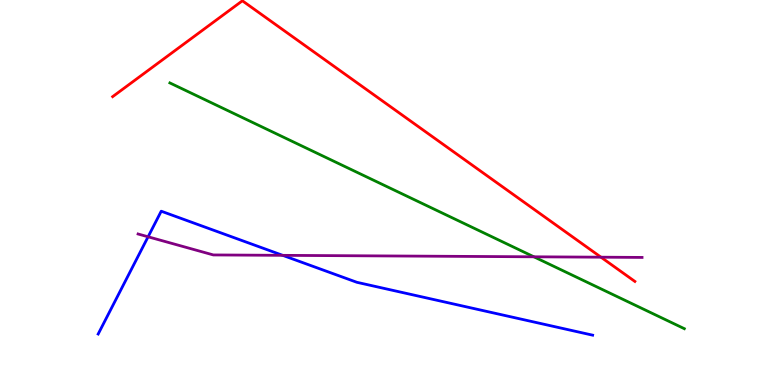[{'lines': ['blue', 'red'], 'intersections': []}, {'lines': ['green', 'red'], 'intersections': []}, {'lines': ['purple', 'red'], 'intersections': [{'x': 7.75, 'y': 3.32}]}, {'lines': ['blue', 'green'], 'intersections': []}, {'lines': ['blue', 'purple'], 'intersections': [{'x': 1.91, 'y': 3.85}, {'x': 3.65, 'y': 3.37}]}, {'lines': ['green', 'purple'], 'intersections': [{'x': 6.89, 'y': 3.33}]}]